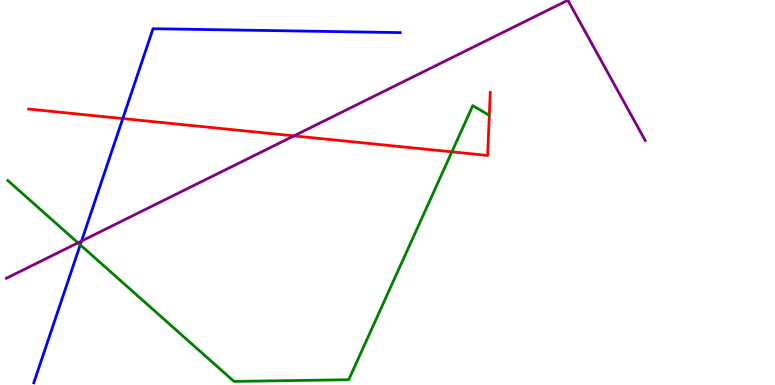[{'lines': ['blue', 'red'], 'intersections': [{'x': 1.58, 'y': 6.92}]}, {'lines': ['green', 'red'], 'intersections': [{'x': 5.83, 'y': 6.06}, {'x': 6.31, 'y': 7.0}]}, {'lines': ['purple', 'red'], 'intersections': [{'x': 3.79, 'y': 6.47}]}, {'lines': ['blue', 'green'], 'intersections': [{'x': 1.04, 'y': 3.64}]}, {'lines': ['blue', 'purple'], 'intersections': [{'x': 1.05, 'y': 3.74}]}, {'lines': ['green', 'purple'], 'intersections': [{'x': 1.01, 'y': 3.69}]}]